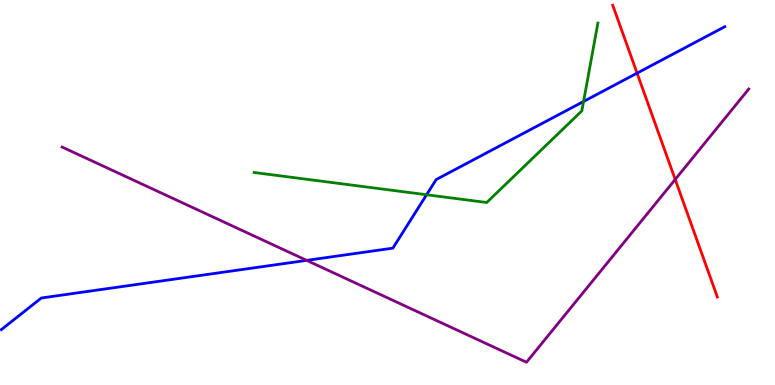[{'lines': ['blue', 'red'], 'intersections': [{'x': 8.22, 'y': 8.1}]}, {'lines': ['green', 'red'], 'intersections': []}, {'lines': ['purple', 'red'], 'intersections': [{'x': 8.71, 'y': 5.34}]}, {'lines': ['blue', 'green'], 'intersections': [{'x': 5.5, 'y': 4.94}, {'x': 7.53, 'y': 7.36}]}, {'lines': ['blue', 'purple'], 'intersections': [{'x': 3.96, 'y': 3.24}]}, {'lines': ['green', 'purple'], 'intersections': []}]